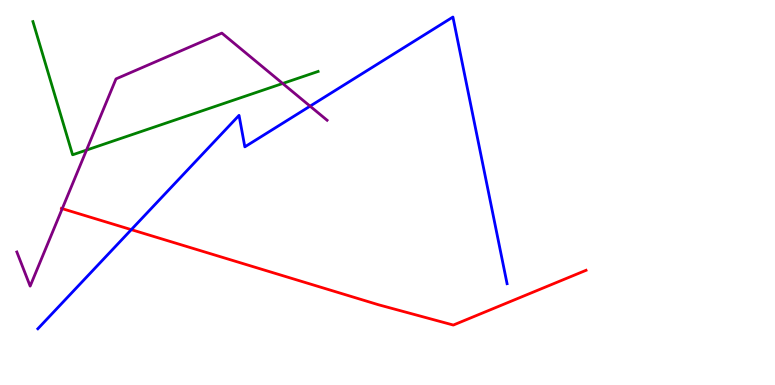[{'lines': ['blue', 'red'], 'intersections': [{'x': 1.69, 'y': 4.04}]}, {'lines': ['green', 'red'], 'intersections': []}, {'lines': ['purple', 'red'], 'intersections': [{'x': 0.803, 'y': 4.58}]}, {'lines': ['blue', 'green'], 'intersections': []}, {'lines': ['blue', 'purple'], 'intersections': [{'x': 4.0, 'y': 7.24}]}, {'lines': ['green', 'purple'], 'intersections': [{'x': 1.12, 'y': 6.1}, {'x': 3.65, 'y': 7.83}]}]